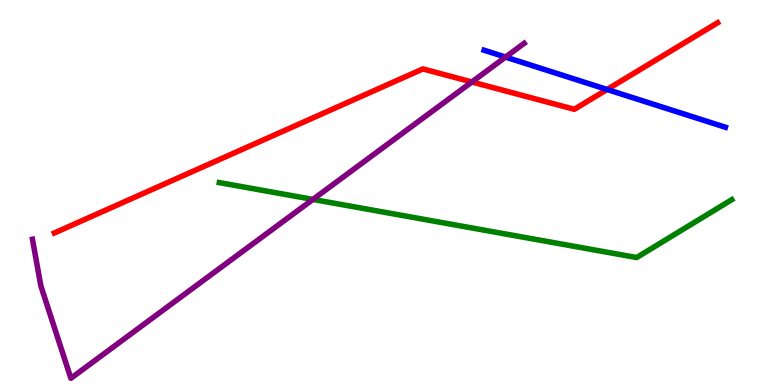[{'lines': ['blue', 'red'], 'intersections': [{'x': 7.83, 'y': 7.68}]}, {'lines': ['green', 'red'], 'intersections': []}, {'lines': ['purple', 'red'], 'intersections': [{'x': 6.09, 'y': 7.87}]}, {'lines': ['blue', 'green'], 'intersections': []}, {'lines': ['blue', 'purple'], 'intersections': [{'x': 6.52, 'y': 8.52}]}, {'lines': ['green', 'purple'], 'intersections': [{'x': 4.04, 'y': 4.82}]}]